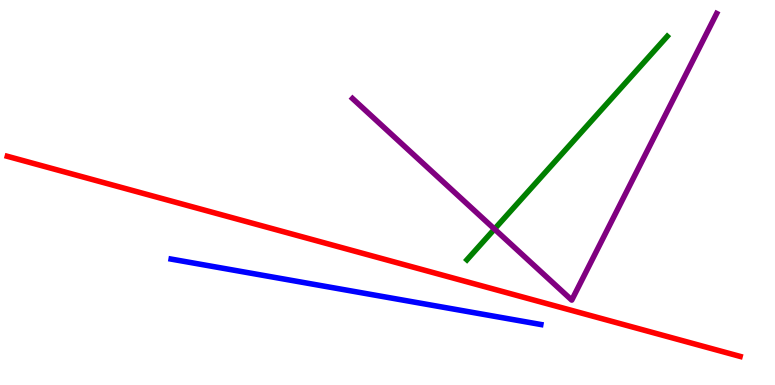[{'lines': ['blue', 'red'], 'intersections': []}, {'lines': ['green', 'red'], 'intersections': []}, {'lines': ['purple', 'red'], 'intersections': []}, {'lines': ['blue', 'green'], 'intersections': []}, {'lines': ['blue', 'purple'], 'intersections': []}, {'lines': ['green', 'purple'], 'intersections': [{'x': 6.38, 'y': 4.05}]}]